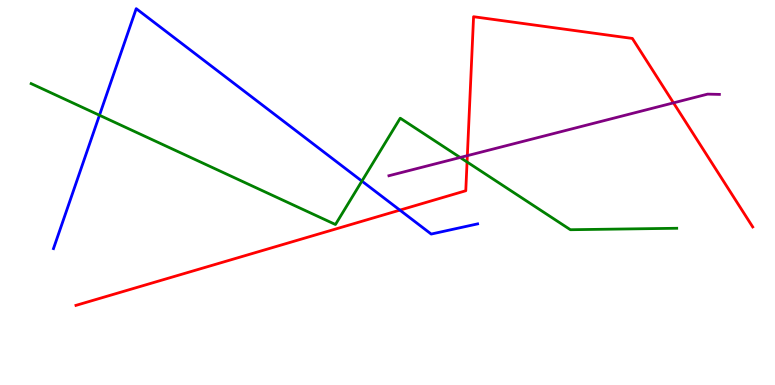[{'lines': ['blue', 'red'], 'intersections': [{'x': 5.16, 'y': 4.54}]}, {'lines': ['green', 'red'], 'intersections': [{'x': 6.03, 'y': 5.79}]}, {'lines': ['purple', 'red'], 'intersections': [{'x': 6.03, 'y': 5.96}, {'x': 8.69, 'y': 7.33}]}, {'lines': ['blue', 'green'], 'intersections': [{'x': 1.28, 'y': 7.01}, {'x': 4.67, 'y': 5.3}]}, {'lines': ['blue', 'purple'], 'intersections': []}, {'lines': ['green', 'purple'], 'intersections': [{'x': 5.94, 'y': 5.91}]}]